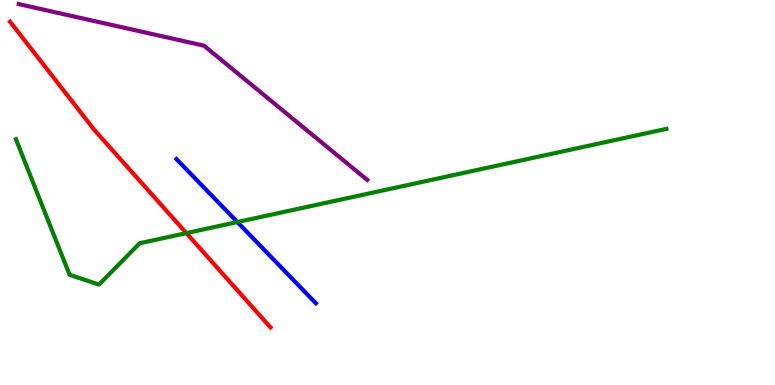[{'lines': ['blue', 'red'], 'intersections': []}, {'lines': ['green', 'red'], 'intersections': [{'x': 2.41, 'y': 3.95}]}, {'lines': ['purple', 'red'], 'intersections': []}, {'lines': ['blue', 'green'], 'intersections': [{'x': 3.06, 'y': 4.23}]}, {'lines': ['blue', 'purple'], 'intersections': []}, {'lines': ['green', 'purple'], 'intersections': []}]